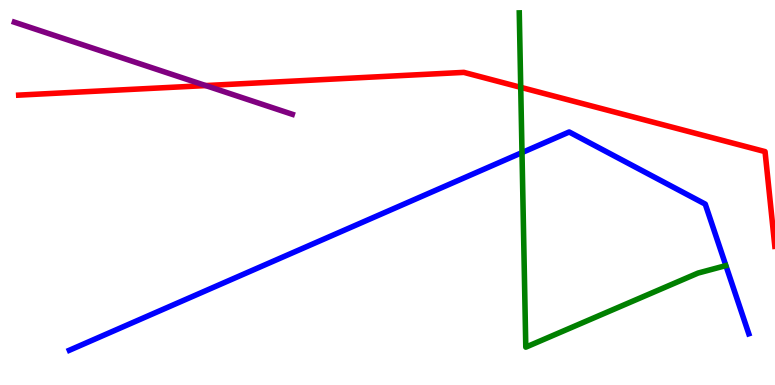[{'lines': ['blue', 'red'], 'intersections': []}, {'lines': ['green', 'red'], 'intersections': [{'x': 6.72, 'y': 7.73}]}, {'lines': ['purple', 'red'], 'intersections': [{'x': 2.65, 'y': 7.78}]}, {'lines': ['blue', 'green'], 'intersections': [{'x': 6.74, 'y': 6.04}]}, {'lines': ['blue', 'purple'], 'intersections': []}, {'lines': ['green', 'purple'], 'intersections': []}]